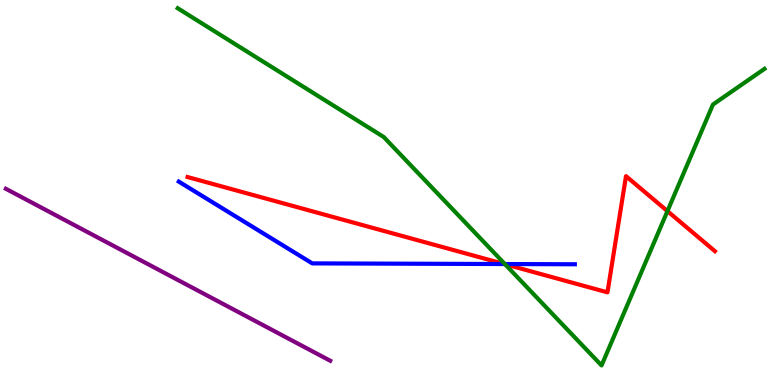[{'lines': ['blue', 'red'], 'intersections': [{'x': 6.51, 'y': 3.14}]}, {'lines': ['green', 'red'], 'intersections': [{'x': 6.52, 'y': 3.14}, {'x': 8.61, 'y': 4.52}]}, {'lines': ['purple', 'red'], 'intersections': []}, {'lines': ['blue', 'green'], 'intersections': [{'x': 6.51, 'y': 3.14}]}, {'lines': ['blue', 'purple'], 'intersections': []}, {'lines': ['green', 'purple'], 'intersections': []}]